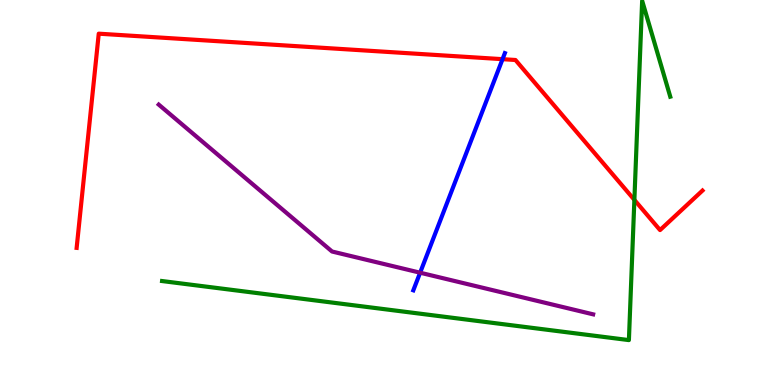[{'lines': ['blue', 'red'], 'intersections': [{'x': 6.48, 'y': 8.46}]}, {'lines': ['green', 'red'], 'intersections': [{'x': 8.19, 'y': 4.81}]}, {'lines': ['purple', 'red'], 'intersections': []}, {'lines': ['blue', 'green'], 'intersections': []}, {'lines': ['blue', 'purple'], 'intersections': [{'x': 5.42, 'y': 2.92}]}, {'lines': ['green', 'purple'], 'intersections': []}]